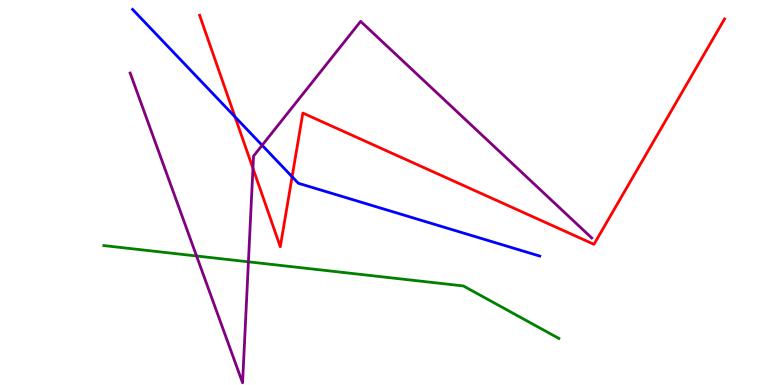[{'lines': ['blue', 'red'], 'intersections': [{'x': 3.03, 'y': 6.97}, {'x': 3.77, 'y': 5.41}]}, {'lines': ['green', 'red'], 'intersections': []}, {'lines': ['purple', 'red'], 'intersections': [{'x': 3.26, 'y': 5.63}]}, {'lines': ['blue', 'green'], 'intersections': []}, {'lines': ['blue', 'purple'], 'intersections': [{'x': 3.38, 'y': 6.23}]}, {'lines': ['green', 'purple'], 'intersections': [{'x': 2.54, 'y': 3.35}, {'x': 3.21, 'y': 3.2}]}]